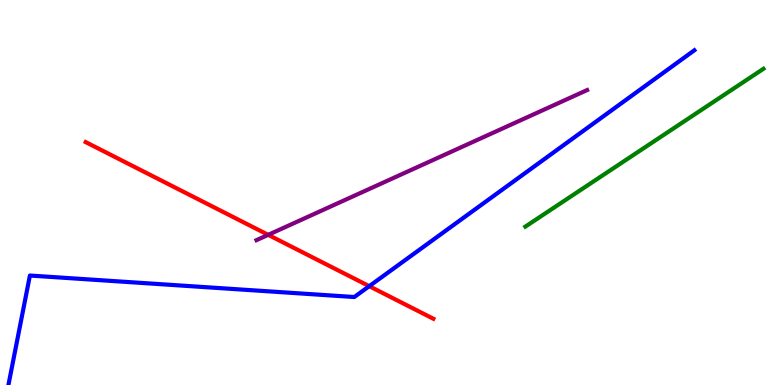[{'lines': ['blue', 'red'], 'intersections': [{'x': 4.76, 'y': 2.57}]}, {'lines': ['green', 'red'], 'intersections': []}, {'lines': ['purple', 'red'], 'intersections': [{'x': 3.46, 'y': 3.9}]}, {'lines': ['blue', 'green'], 'intersections': []}, {'lines': ['blue', 'purple'], 'intersections': []}, {'lines': ['green', 'purple'], 'intersections': []}]